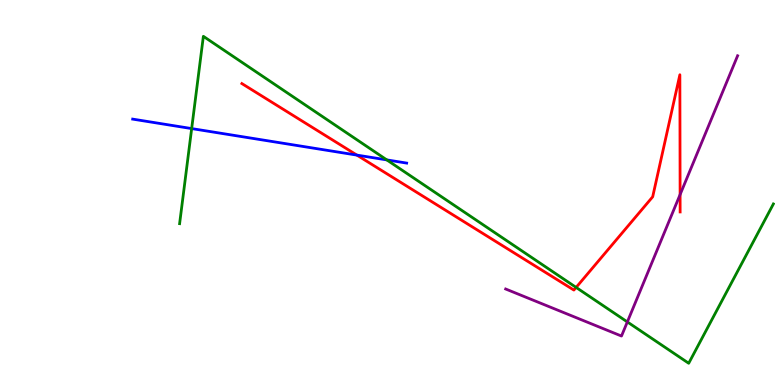[{'lines': ['blue', 'red'], 'intersections': [{'x': 4.6, 'y': 5.97}]}, {'lines': ['green', 'red'], 'intersections': [{'x': 7.43, 'y': 2.53}]}, {'lines': ['purple', 'red'], 'intersections': [{'x': 8.78, 'y': 4.95}]}, {'lines': ['blue', 'green'], 'intersections': [{'x': 2.47, 'y': 6.66}, {'x': 4.99, 'y': 5.85}]}, {'lines': ['blue', 'purple'], 'intersections': []}, {'lines': ['green', 'purple'], 'intersections': [{'x': 8.09, 'y': 1.64}]}]